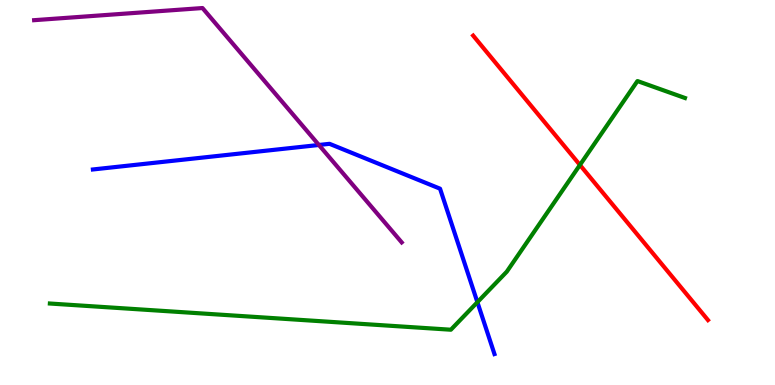[{'lines': ['blue', 'red'], 'intersections': []}, {'lines': ['green', 'red'], 'intersections': [{'x': 7.48, 'y': 5.72}]}, {'lines': ['purple', 'red'], 'intersections': []}, {'lines': ['blue', 'green'], 'intersections': [{'x': 6.16, 'y': 2.15}]}, {'lines': ['blue', 'purple'], 'intersections': [{'x': 4.11, 'y': 6.23}]}, {'lines': ['green', 'purple'], 'intersections': []}]